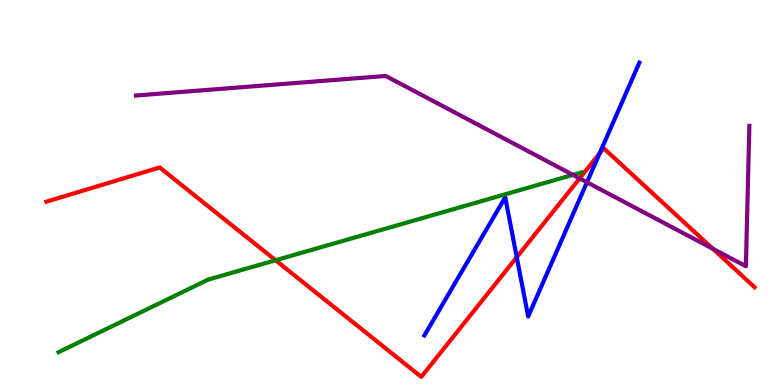[{'lines': ['blue', 'red'], 'intersections': [{'x': 6.67, 'y': 3.32}, {'x': 7.74, 'y': 6.02}]}, {'lines': ['green', 'red'], 'intersections': [{'x': 3.56, 'y': 3.24}]}, {'lines': ['purple', 'red'], 'intersections': [{'x': 7.48, 'y': 5.37}, {'x': 9.2, 'y': 3.54}]}, {'lines': ['blue', 'green'], 'intersections': []}, {'lines': ['blue', 'purple'], 'intersections': [{'x': 7.57, 'y': 5.27}]}, {'lines': ['green', 'purple'], 'intersections': [{'x': 7.39, 'y': 5.46}]}]